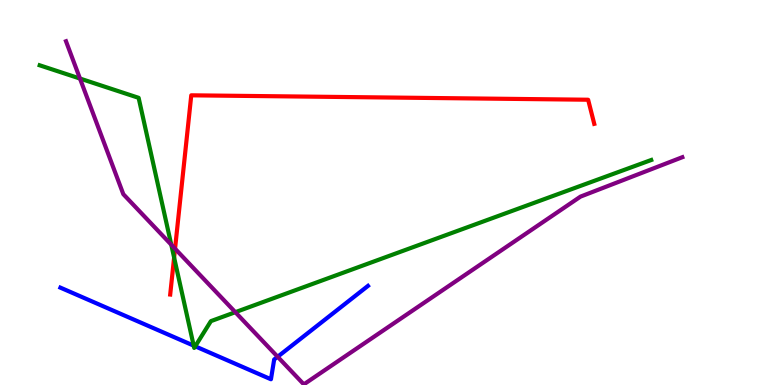[{'lines': ['blue', 'red'], 'intersections': []}, {'lines': ['green', 'red'], 'intersections': [{'x': 2.25, 'y': 3.31}]}, {'lines': ['purple', 'red'], 'intersections': [{'x': 2.26, 'y': 3.54}]}, {'lines': ['blue', 'green'], 'intersections': [{'x': 2.5, 'y': 1.02}, {'x': 2.52, 'y': 1.0}]}, {'lines': ['blue', 'purple'], 'intersections': [{'x': 3.58, 'y': 0.733}]}, {'lines': ['green', 'purple'], 'intersections': [{'x': 1.03, 'y': 7.96}, {'x': 2.21, 'y': 3.64}, {'x': 3.04, 'y': 1.89}]}]